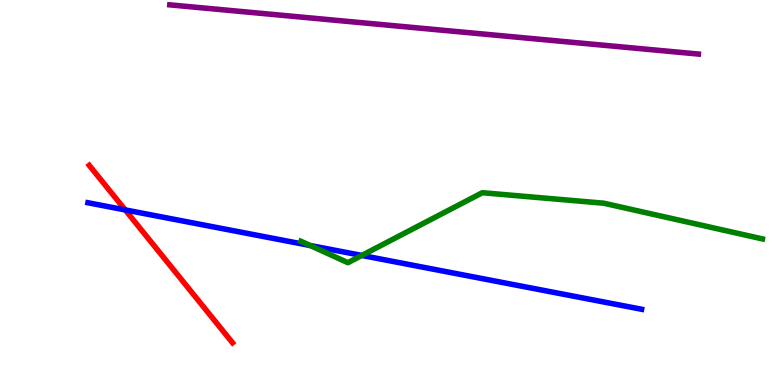[{'lines': ['blue', 'red'], 'intersections': [{'x': 1.62, 'y': 4.55}]}, {'lines': ['green', 'red'], 'intersections': []}, {'lines': ['purple', 'red'], 'intersections': []}, {'lines': ['blue', 'green'], 'intersections': [{'x': 4.0, 'y': 3.62}, {'x': 4.67, 'y': 3.37}]}, {'lines': ['blue', 'purple'], 'intersections': []}, {'lines': ['green', 'purple'], 'intersections': []}]